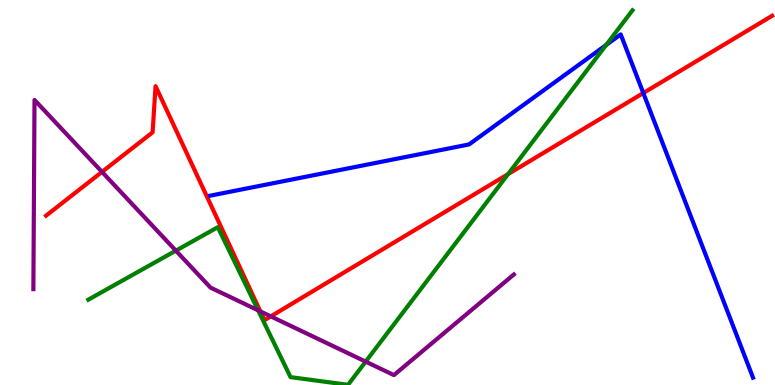[{'lines': ['blue', 'red'], 'intersections': [{'x': 8.3, 'y': 7.58}]}, {'lines': ['green', 'red'], 'intersections': [{'x': 6.56, 'y': 5.48}]}, {'lines': ['purple', 'red'], 'intersections': [{'x': 1.32, 'y': 5.53}, {'x': 3.36, 'y': 1.91}, {'x': 3.49, 'y': 1.78}]}, {'lines': ['blue', 'green'], 'intersections': [{'x': 7.82, 'y': 8.83}]}, {'lines': ['blue', 'purple'], 'intersections': []}, {'lines': ['green', 'purple'], 'intersections': [{'x': 2.27, 'y': 3.49}, {'x': 3.33, 'y': 1.94}, {'x': 4.72, 'y': 0.607}]}]